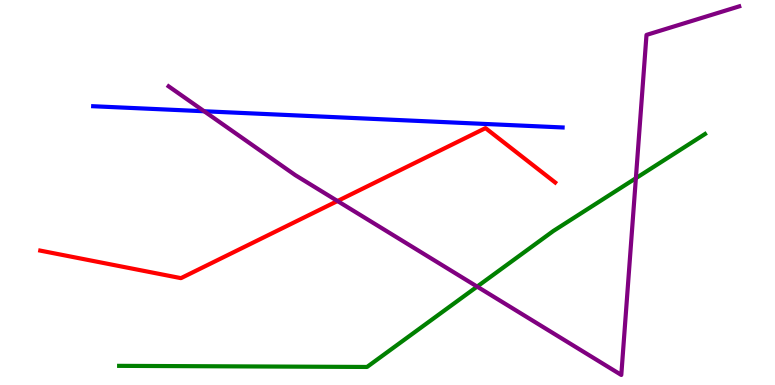[{'lines': ['blue', 'red'], 'intersections': []}, {'lines': ['green', 'red'], 'intersections': []}, {'lines': ['purple', 'red'], 'intersections': [{'x': 4.36, 'y': 4.78}]}, {'lines': ['blue', 'green'], 'intersections': []}, {'lines': ['blue', 'purple'], 'intersections': [{'x': 2.63, 'y': 7.11}]}, {'lines': ['green', 'purple'], 'intersections': [{'x': 6.16, 'y': 2.56}, {'x': 8.2, 'y': 5.37}]}]